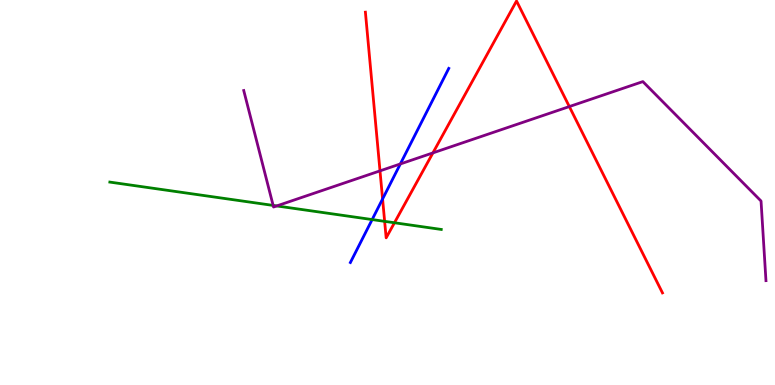[{'lines': ['blue', 'red'], 'intersections': [{'x': 4.94, 'y': 4.83}]}, {'lines': ['green', 'red'], 'intersections': [{'x': 4.96, 'y': 4.25}, {'x': 5.09, 'y': 4.21}]}, {'lines': ['purple', 'red'], 'intersections': [{'x': 4.9, 'y': 5.56}, {'x': 5.59, 'y': 6.03}, {'x': 7.35, 'y': 7.23}]}, {'lines': ['blue', 'green'], 'intersections': [{'x': 4.8, 'y': 4.3}]}, {'lines': ['blue', 'purple'], 'intersections': [{'x': 5.17, 'y': 5.74}]}, {'lines': ['green', 'purple'], 'intersections': [{'x': 3.52, 'y': 4.66}, {'x': 3.57, 'y': 4.65}]}]